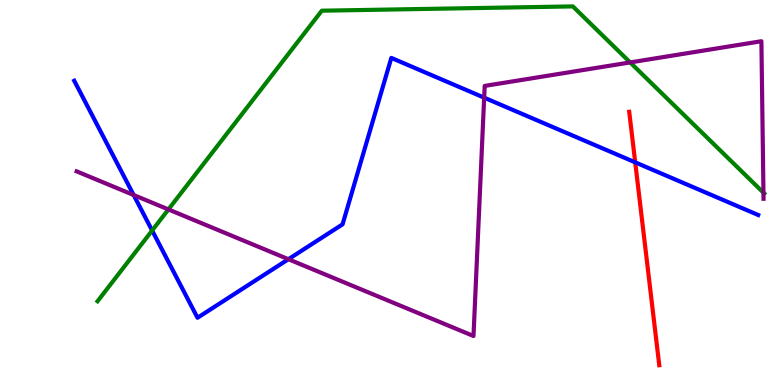[{'lines': ['blue', 'red'], 'intersections': [{'x': 8.2, 'y': 5.78}]}, {'lines': ['green', 'red'], 'intersections': []}, {'lines': ['purple', 'red'], 'intersections': []}, {'lines': ['blue', 'green'], 'intersections': [{'x': 1.96, 'y': 4.01}]}, {'lines': ['blue', 'purple'], 'intersections': [{'x': 1.72, 'y': 4.93}, {'x': 3.72, 'y': 3.27}, {'x': 6.25, 'y': 7.46}]}, {'lines': ['green', 'purple'], 'intersections': [{'x': 2.17, 'y': 4.56}, {'x': 8.13, 'y': 8.38}, {'x': 9.85, 'y': 5.0}]}]